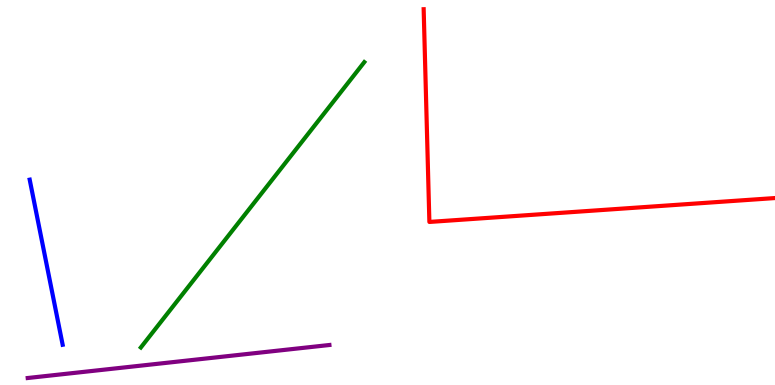[{'lines': ['blue', 'red'], 'intersections': []}, {'lines': ['green', 'red'], 'intersections': []}, {'lines': ['purple', 'red'], 'intersections': []}, {'lines': ['blue', 'green'], 'intersections': []}, {'lines': ['blue', 'purple'], 'intersections': []}, {'lines': ['green', 'purple'], 'intersections': []}]